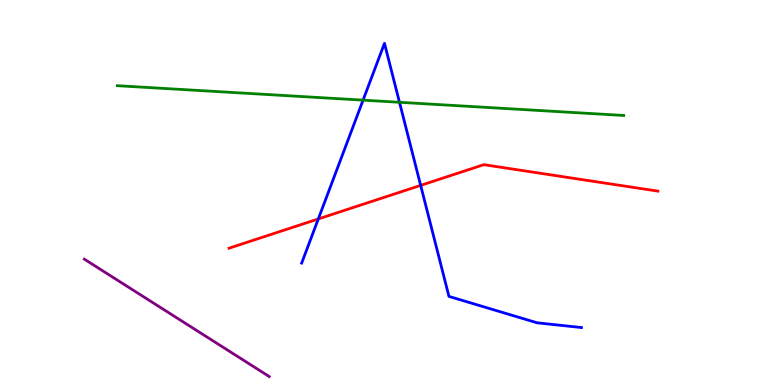[{'lines': ['blue', 'red'], 'intersections': [{'x': 4.11, 'y': 4.31}, {'x': 5.43, 'y': 5.18}]}, {'lines': ['green', 'red'], 'intersections': []}, {'lines': ['purple', 'red'], 'intersections': []}, {'lines': ['blue', 'green'], 'intersections': [{'x': 4.68, 'y': 7.4}, {'x': 5.15, 'y': 7.34}]}, {'lines': ['blue', 'purple'], 'intersections': []}, {'lines': ['green', 'purple'], 'intersections': []}]